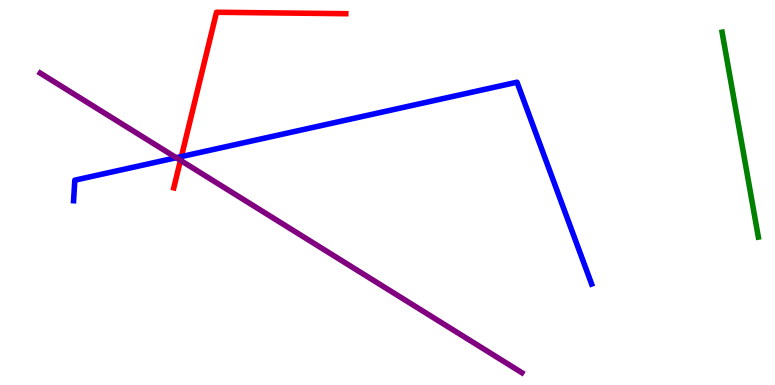[{'lines': ['blue', 'red'], 'intersections': [{'x': 2.34, 'y': 5.93}]}, {'lines': ['green', 'red'], 'intersections': []}, {'lines': ['purple', 'red'], 'intersections': [{'x': 2.33, 'y': 5.84}]}, {'lines': ['blue', 'green'], 'intersections': []}, {'lines': ['blue', 'purple'], 'intersections': [{'x': 2.27, 'y': 5.9}]}, {'lines': ['green', 'purple'], 'intersections': []}]